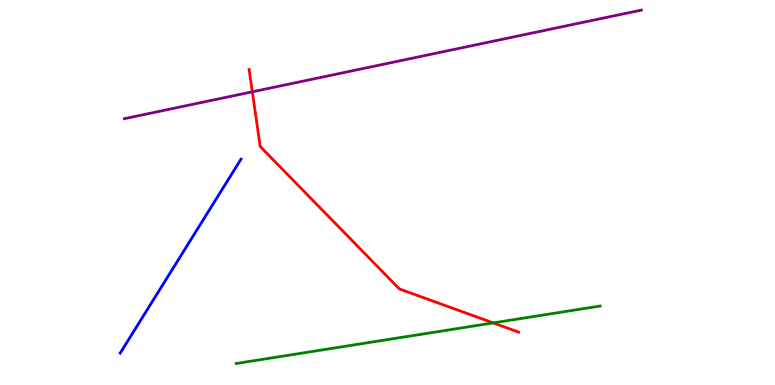[{'lines': ['blue', 'red'], 'intersections': []}, {'lines': ['green', 'red'], 'intersections': [{'x': 6.36, 'y': 1.61}]}, {'lines': ['purple', 'red'], 'intersections': [{'x': 3.26, 'y': 7.62}]}, {'lines': ['blue', 'green'], 'intersections': []}, {'lines': ['blue', 'purple'], 'intersections': []}, {'lines': ['green', 'purple'], 'intersections': []}]